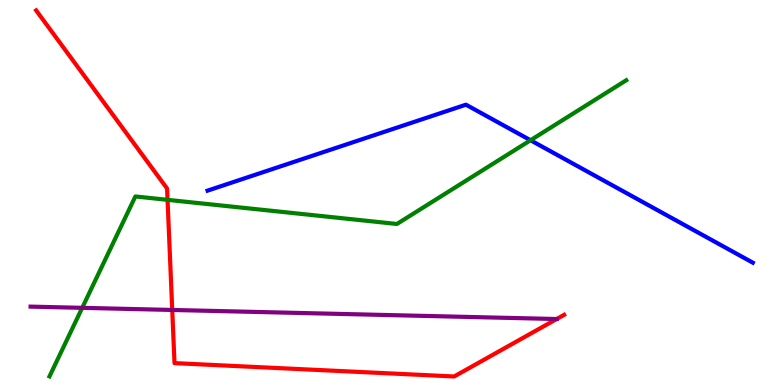[{'lines': ['blue', 'red'], 'intersections': []}, {'lines': ['green', 'red'], 'intersections': [{'x': 2.16, 'y': 4.81}]}, {'lines': ['purple', 'red'], 'intersections': [{'x': 2.22, 'y': 1.95}, {'x': 7.18, 'y': 1.71}]}, {'lines': ['blue', 'green'], 'intersections': [{'x': 6.85, 'y': 6.36}]}, {'lines': ['blue', 'purple'], 'intersections': []}, {'lines': ['green', 'purple'], 'intersections': [{'x': 1.06, 'y': 2.0}]}]